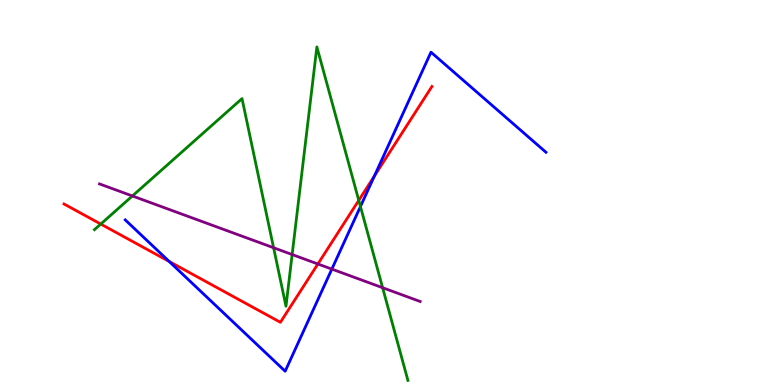[{'lines': ['blue', 'red'], 'intersections': [{'x': 2.18, 'y': 3.21}, {'x': 4.83, 'y': 5.43}]}, {'lines': ['green', 'red'], 'intersections': [{'x': 1.3, 'y': 4.18}, {'x': 4.63, 'y': 4.8}]}, {'lines': ['purple', 'red'], 'intersections': [{'x': 4.1, 'y': 3.14}]}, {'lines': ['blue', 'green'], 'intersections': [{'x': 4.65, 'y': 4.64}]}, {'lines': ['blue', 'purple'], 'intersections': [{'x': 4.28, 'y': 3.01}]}, {'lines': ['green', 'purple'], 'intersections': [{'x': 1.71, 'y': 4.91}, {'x': 3.53, 'y': 3.57}, {'x': 3.77, 'y': 3.39}, {'x': 4.94, 'y': 2.53}]}]